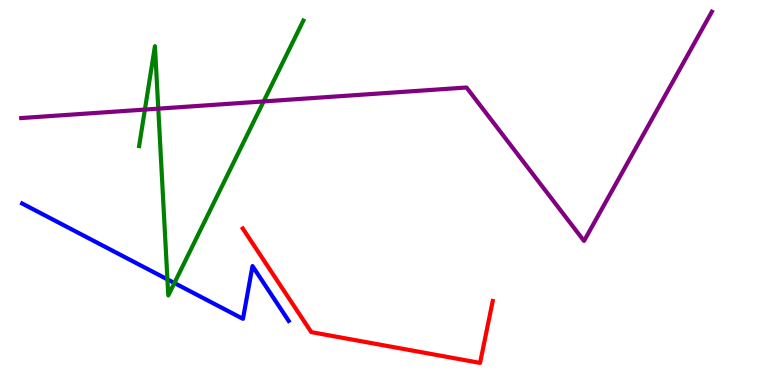[{'lines': ['blue', 'red'], 'intersections': []}, {'lines': ['green', 'red'], 'intersections': []}, {'lines': ['purple', 'red'], 'intersections': []}, {'lines': ['blue', 'green'], 'intersections': [{'x': 2.16, 'y': 2.74}, {'x': 2.25, 'y': 2.65}]}, {'lines': ['blue', 'purple'], 'intersections': []}, {'lines': ['green', 'purple'], 'intersections': [{'x': 1.87, 'y': 7.15}, {'x': 2.04, 'y': 7.18}, {'x': 3.4, 'y': 7.37}]}]